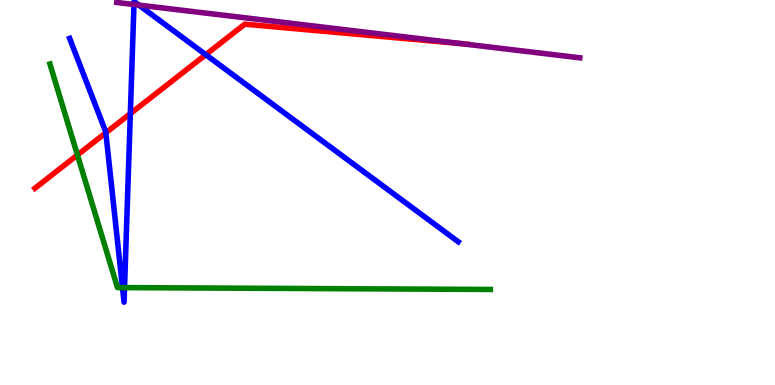[{'lines': ['blue', 'red'], 'intersections': [{'x': 1.37, 'y': 6.55}, {'x': 1.68, 'y': 7.05}, {'x': 2.66, 'y': 8.58}]}, {'lines': ['green', 'red'], 'intersections': [{'x': 0.999, 'y': 5.97}]}, {'lines': ['purple', 'red'], 'intersections': [{'x': 5.95, 'y': 8.87}]}, {'lines': ['blue', 'green'], 'intersections': [{'x': 1.58, 'y': 2.53}, {'x': 1.61, 'y': 2.53}]}, {'lines': ['blue', 'purple'], 'intersections': [{'x': 1.73, 'y': 9.88}, {'x': 1.79, 'y': 9.87}]}, {'lines': ['green', 'purple'], 'intersections': []}]